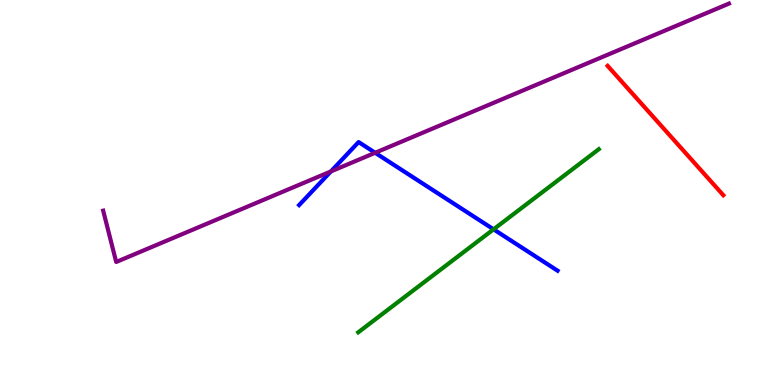[{'lines': ['blue', 'red'], 'intersections': []}, {'lines': ['green', 'red'], 'intersections': []}, {'lines': ['purple', 'red'], 'intersections': []}, {'lines': ['blue', 'green'], 'intersections': [{'x': 6.37, 'y': 4.04}]}, {'lines': ['blue', 'purple'], 'intersections': [{'x': 4.27, 'y': 5.55}, {'x': 4.84, 'y': 6.03}]}, {'lines': ['green', 'purple'], 'intersections': []}]